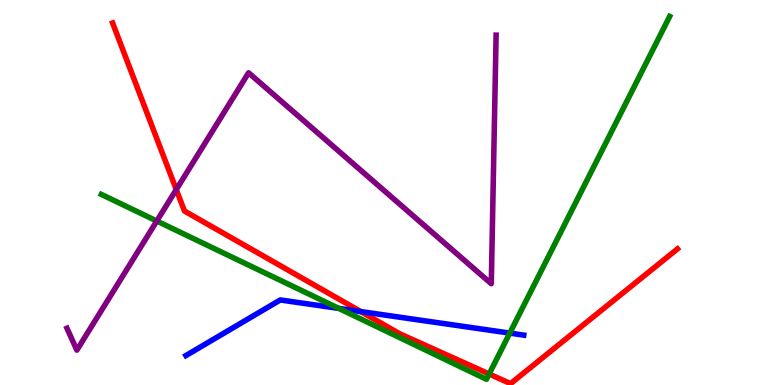[{'lines': ['blue', 'red'], 'intersections': [{'x': 4.66, 'y': 1.91}]}, {'lines': ['green', 'red'], 'intersections': [{'x': 6.31, 'y': 0.286}]}, {'lines': ['purple', 'red'], 'intersections': [{'x': 2.27, 'y': 5.08}]}, {'lines': ['blue', 'green'], 'intersections': [{'x': 4.37, 'y': 1.99}, {'x': 6.58, 'y': 1.35}]}, {'lines': ['blue', 'purple'], 'intersections': []}, {'lines': ['green', 'purple'], 'intersections': [{'x': 2.02, 'y': 4.26}]}]